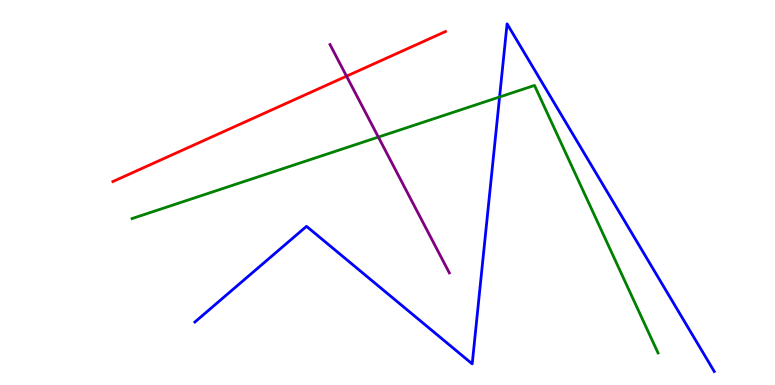[{'lines': ['blue', 'red'], 'intersections': []}, {'lines': ['green', 'red'], 'intersections': []}, {'lines': ['purple', 'red'], 'intersections': [{'x': 4.47, 'y': 8.02}]}, {'lines': ['blue', 'green'], 'intersections': [{'x': 6.45, 'y': 7.48}]}, {'lines': ['blue', 'purple'], 'intersections': []}, {'lines': ['green', 'purple'], 'intersections': [{'x': 4.88, 'y': 6.44}]}]